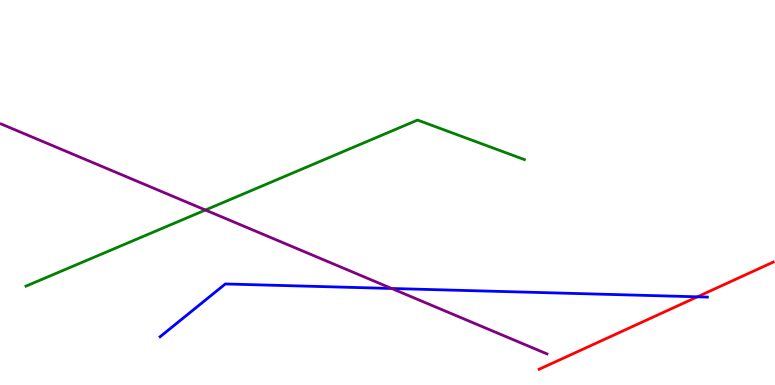[{'lines': ['blue', 'red'], 'intersections': [{'x': 9.0, 'y': 2.29}]}, {'lines': ['green', 'red'], 'intersections': []}, {'lines': ['purple', 'red'], 'intersections': []}, {'lines': ['blue', 'green'], 'intersections': []}, {'lines': ['blue', 'purple'], 'intersections': [{'x': 5.05, 'y': 2.51}]}, {'lines': ['green', 'purple'], 'intersections': [{'x': 2.65, 'y': 4.54}]}]